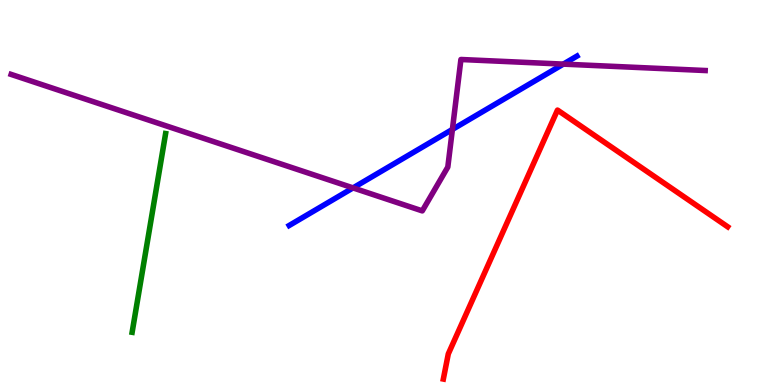[{'lines': ['blue', 'red'], 'intersections': []}, {'lines': ['green', 'red'], 'intersections': []}, {'lines': ['purple', 'red'], 'intersections': []}, {'lines': ['blue', 'green'], 'intersections': []}, {'lines': ['blue', 'purple'], 'intersections': [{'x': 4.56, 'y': 5.12}, {'x': 5.84, 'y': 6.64}, {'x': 7.27, 'y': 8.33}]}, {'lines': ['green', 'purple'], 'intersections': []}]